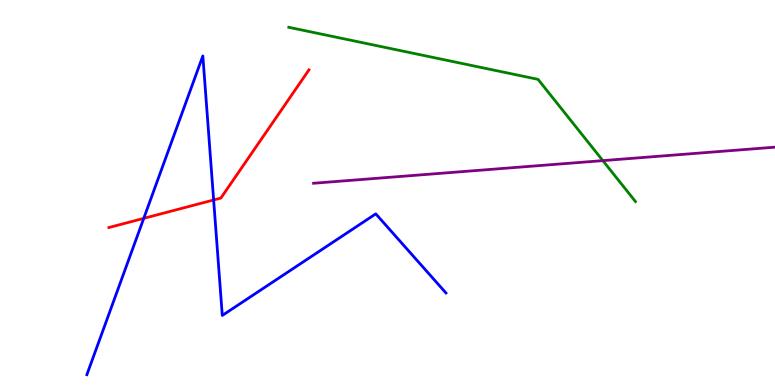[{'lines': ['blue', 'red'], 'intersections': [{'x': 1.85, 'y': 4.33}, {'x': 2.76, 'y': 4.81}]}, {'lines': ['green', 'red'], 'intersections': []}, {'lines': ['purple', 'red'], 'intersections': []}, {'lines': ['blue', 'green'], 'intersections': []}, {'lines': ['blue', 'purple'], 'intersections': []}, {'lines': ['green', 'purple'], 'intersections': [{'x': 7.78, 'y': 5.83}]}]